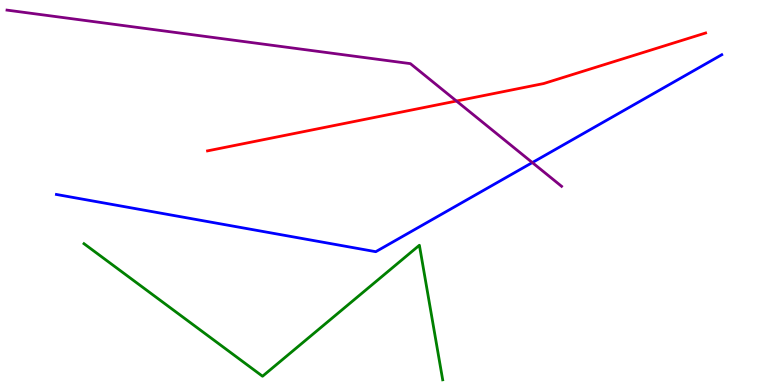[{'lines': ['blue', 'red'], 'intersections': []}, {'lines': ['green', 'red'], 'intersections': []}, {'lines': ['purple', 'red'], 'intersections': [{'x': 5.89, 'y': 7.38}]}, {'lines': ['blue', 'green'], 'intersections': []}, {'lines': ['blue', 'purple'], 'intersections': [{'x': 6.87, 'y': 5.78}]}, {'lines': ['green', 'purple'], 'intersections': []}]